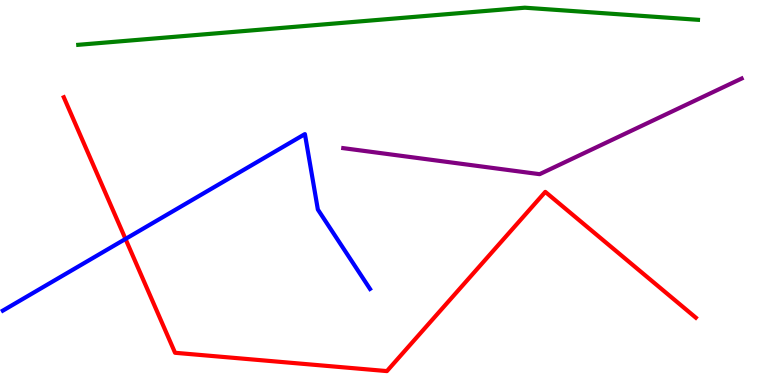[{'lines': ['blue', 'red'], 'intersections': [{'x': 1.62, 'y': 3.79}]}, {'lines': ['green', 'red'], 'intersections': []}, {'lines': ['purple', 'red'], 'intersections': []}, {'lines': ['blue', 'green'], 'intersections': []}, {'lines': ['blue', 'purple'], 'intersections': []}, {'lines': ['green', 'purple'], 'intersections': []}]